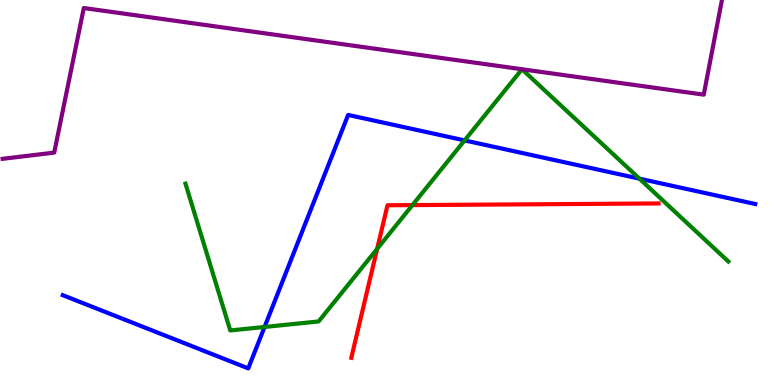[{'lines': ['blue', 'red'], 'intersections': []}, {'lines': ['green', 'red'], 'intersections': [{'x': 4.87, 'y': 3.54}, {'x': 5.32, 'y': 4.67}]}, {'lines': ['purple', 'red'], 'intersections': []}, {'lines': ['blue', 'green'], 'intersections': [{'x': 3.41, 'y': 1.51}, {'x': 5.99, 'y': 6.35}, {'x': 8.25, 'y': 5.36}]}, {'lines': ['blue', 'purple'], 'intersections': []}, {'lines': ['green', 'purple'], 'intersections': [{'x': 6.74, 'y': 8.2}, {'x': 6.74, 'y': 8.2}]}]